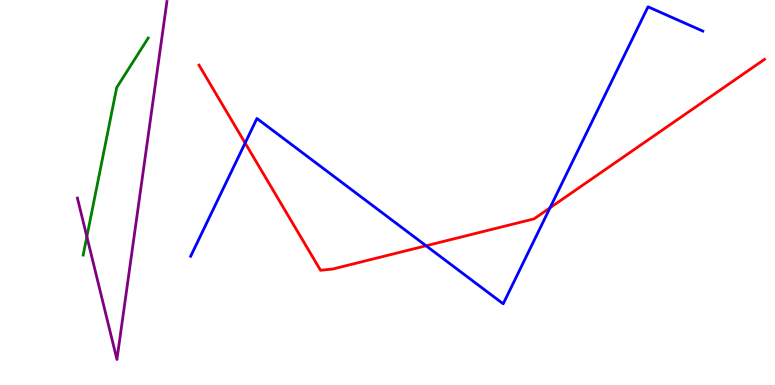[{'lines': ['blue', 'red'], 'intersections': [{'x': 3.16, 'y': 6.29}, {'x': 5.5, 'y': 3.62}, {'x': 7.1, 'y': 4.6}]}, {'lines': ['green', 'red'], 'intersections': []}, {'lines': ['purple', 'red'], 'intersections': []}, {'lines': ['blue', 'green'], 'intersections': []}, {'lines': ['blue', 'purple'], 'intersections': []}, {'lines': ['green', 'purple'], 'intersections': [{'x': 1.12, 'y': 3.85}]}]